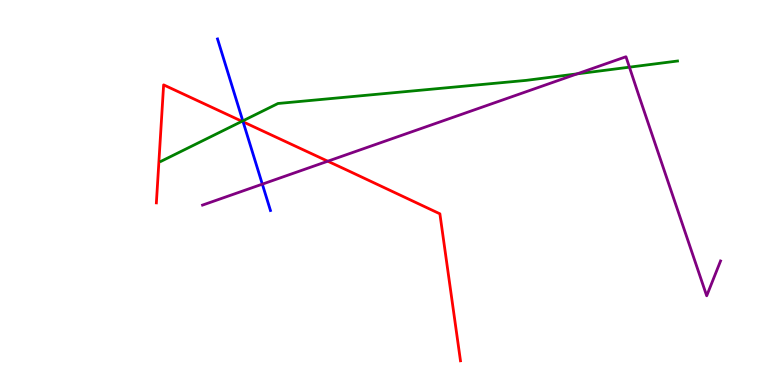[{'lines': ['blue', 'red'], 'intersections': [{'x': 3.14, 'y': 6.84}]}, {'lines': ['green', 'red'], 'intersections': [{'x': 3.12, 'y': 6.85}]}, {'lines': ['purple', 'red'], 'intersections': [{'x': 4.23, 'y': 5.81}]}, {'lines': ['blue', 'green'], 'intersections': [{'x': 3.13, 'y': 6.86}]}, {'lines': ['blue', 'purple'], 'intersections': [{'x': 3.38, 'y': 5.22}]}, {'lines': ['green', 'purple'], 'intersections': [{'x': 7.45, 'y': 8.08}, {'x': 8.12, 'y': 8.26}]}]